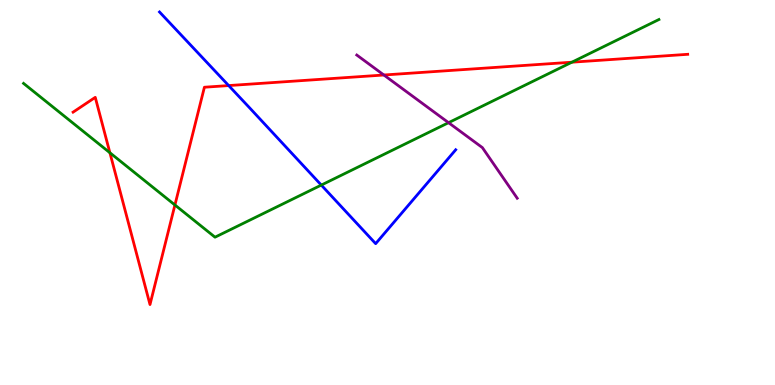[{'lines': ['blue', 'red'], 'intersections': [{'x': 2.95, 'y': 7.78}]}, {'lines': ['green', 'red'], 'intersections': [{'x': 1.42, 'y': 6.03}, {'x': 2.26, 'y': 4.68}, {'x': 7.38, 'y': 8.38}]}, {'lines': ['purple', 'red'], 'intersections': [{'x': 4.95, 'y': 8.05}]}, {'lines': ['blue', 'green'], 'intersections': [{'x': 4.15, 'y': 5.19}]}, {'lines': ['blue', 'purple'], 'intersections': []}, {'lines': ['green', 'purple'], 'intersections': [{'x': 5.79, 'y': 6.81}]}]